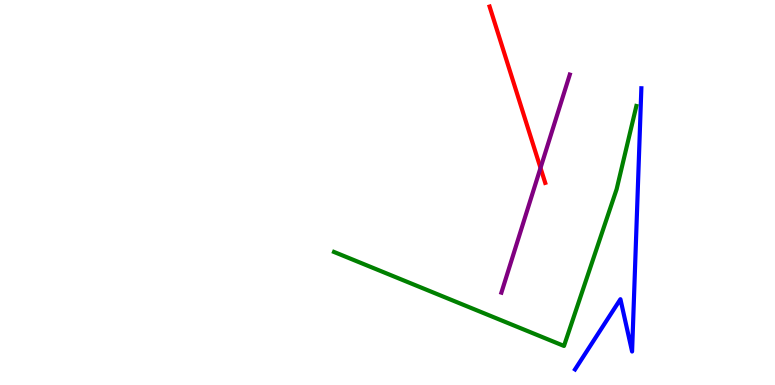[{'lines': ['blue', 'red'], 'intersections': []}, {'lines': ['green', 'red'], 'intersections': []}, {'lines': ['purple', 'red'], 'intersections': [{'x': 6.97, 'y': 5.64}]}, {'lines': ['blue', 'green'], 'intersections': []}, {'lines': ['blue', 'purple'], 'intersections': []}, {'lines': ['green', 'purple'], 'intersections': []}]